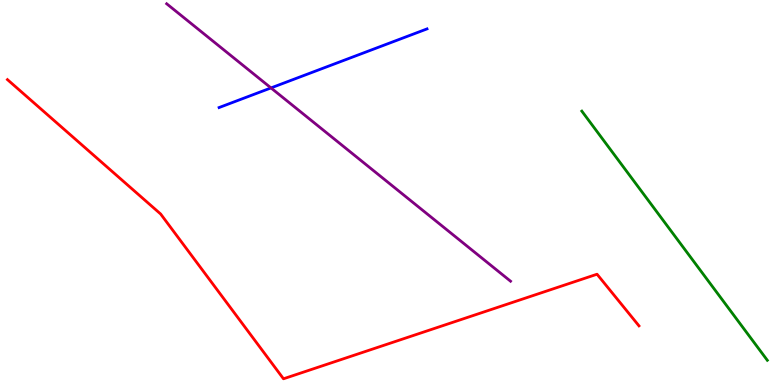[{'lines': ['blue', 'red'], 'intersections': []}, {'lines': ['green', 'red'], 'intersections': []}, {'lines': ['purple', 'red'], 'intersections': []}, {'lines': ['blue', 'green'], 'intersections': []}, {'lines': ['blue', 'purple'], 'intersections': [{'x': 3.5, 'y': 7.72}]}, {'lines': ['green', 'purple'], 'intersections': []}]